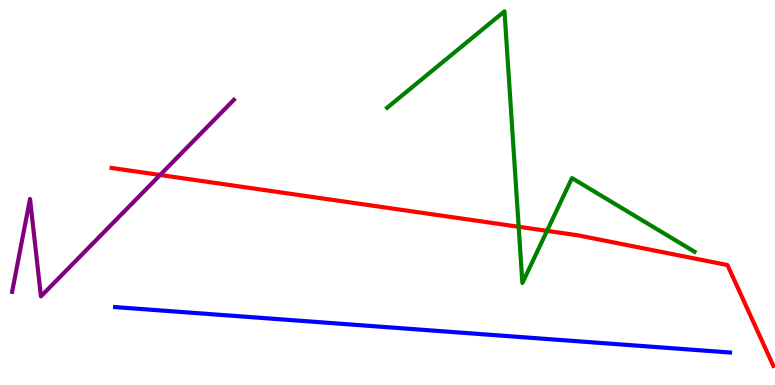[{'lines': ['blue', 'red'], 'intersections': []}, {'lines': ['green', 'red'], 'intersections': [{'x': 6.69, 'y': 4.11}, {'x': 7.06, 'y': 4.0}]}, {'lines': ['purple', 'red'], 'intersections': [{'x': 2.07, 'y': 5.46}]}, {'lines': ['blue', 'green'], 'intersections': []}, {'lines': ['blue', 'purple'], 'intersections': []}, {'lines': ['green', 'purple'], 'intersections': []}]